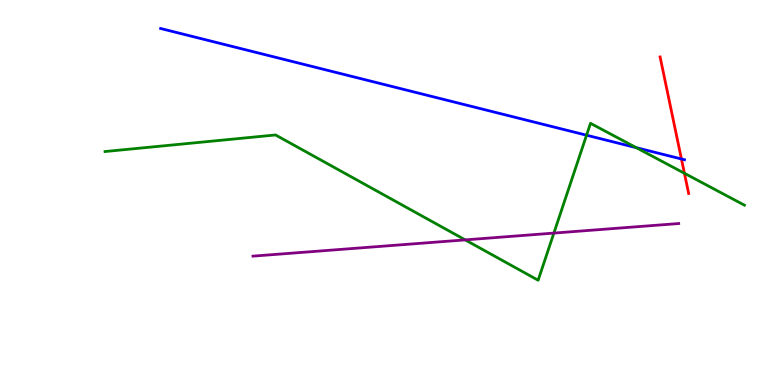[{'lines': ['blue', 'red'], 'intersections': [{'x': 8.79, 'y': 5.87}]}, {'lines': ['green', 'red'], 'intersections': [{'x': 8.83, 'y': 5.5}]}, {'lines': ['purple', 'red'], 'intersections': []}, {'lines': ['blue', 'green'], 'intersections': [{'x': 7.57, 'y': 6.49}, {'x': 8.21, 'y': 6.16}]}, {'lines': ['blue', 'purple'], 'intersections': []}, {'lines': ['green', 'purple'], 'intersections': [{'x': 6.0, 'y': 3.77}, {'x': 7.15, 'y': 3.95}]}]